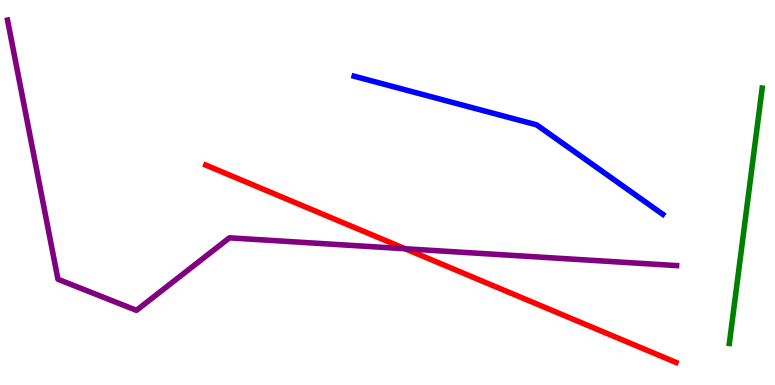[{'lines': ['blue', 'red'], 'intersections': []}, {'lines': ['green', 'red'], 'intersections': []}, {'lines': ['purple', 'red'], 'intersections': [{'x': 5.23, 'y': 3.54}]}, {'lines': ['blue', 'green'], 'intersections': []}, {'lines': ['blue', 'purple'], 'intersections': []}, {'lines': ['green', 'purple'], 'intersections': []}]